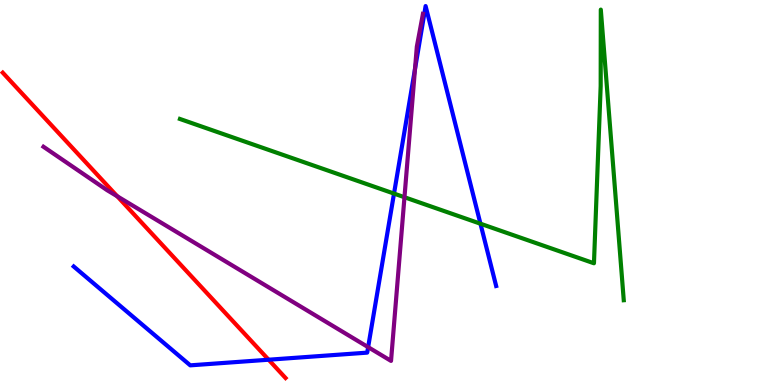[{'lines': ['blue', 'red'], 'intersections': [{'x': 3.47, 'y': 0.657}]}, {'lines': ['green', 'red'], 'intersections': []}, {'lines': ['purple', 'red'], 'intersections': [{'x': 1.51, 'y': 4.9}]}, {'lines': ['blue', 'green'], 'intersections': [{'x': 5.08, 'y': 4.97}, {'x': 6.2, 'y': 4.19}]}, {'lines': ['blue', 'purple'], 'intersections': [{'x': 4.75, 'y': 0.983}, {'x': 5.35, 'y': 8.21}]}, {'lines': ['green', 'purple'], 'intersections': [{'x': 5.22, 'y': 4.88}]}]